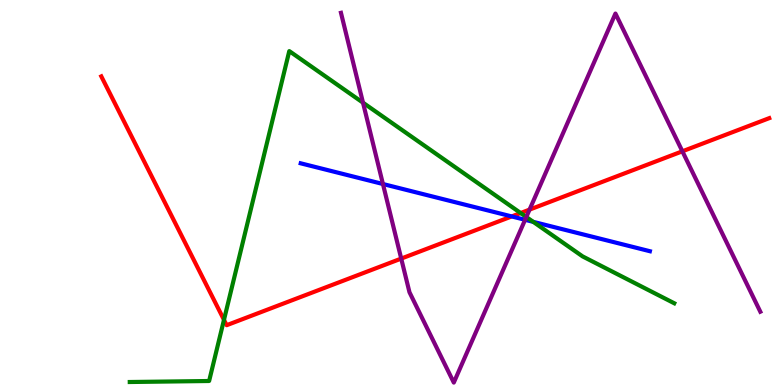[{'lines': ['blue', 'red'], 'intersections': [{'x': 6.6, 'y': 4.38}]}, {'lines': ['green', 'red'], 'intersections': [{'x': 2.89, 'y': 1.69}, {'x': 6.72, 'y': 4.47}]}, {'lines': ['purple', 'red'], 'intersections': [{'x': 5.18, 'y': 3.28}, {'x': 6.83, 'y': 4.56}, {'x': 8.8, 'y': 6.07}]}, {'lines': ['blue', 'green'], 'intersections': [{'x': 6.88, 'y': 4.24}]}, {'lines': ['blue', 'purple'], 'intersections': [{'x': 4.94, 'y': 5.22}, {'x': 6.78, 'y': 4.29}]}, {'lines': ['green', 'purple'], 'intersections': [{'x': 4.68, 'y': 7.33}, {'x': 6.79, 'y': 4.36}]}]